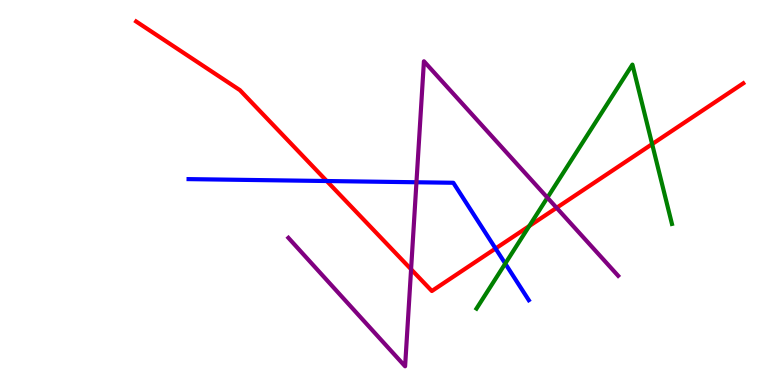[{'lines': ['blue', 'red'], 'intersections': [{'x': 4.22, 'y': 5.3}, {'x': 6.39, 'y': 3.55}]}, {'lines': ['green', 'red'], 'intersections': [{'x': 6.83, 'y': 4.13}, {'x': 8.41, 'y': 6.26}]}, {'lines': ['purple', 'red'], 'intersections': [{'x': 5.3, 'y': 3.01}, {'x': 7.18, 'y': 4.6}]}, {'lines': ['blue', 'green'], 'intersections': [{'x': 6.52, 'y': 3.15}]}, {'lines': ['blue', 'purple'], 'intersections': [{'x': 5.37, 'y': 5.27}]}, {'lines': ['green', 'purple'], 'intersections': [{'x': 7.06, 'y': 4.87}]}]